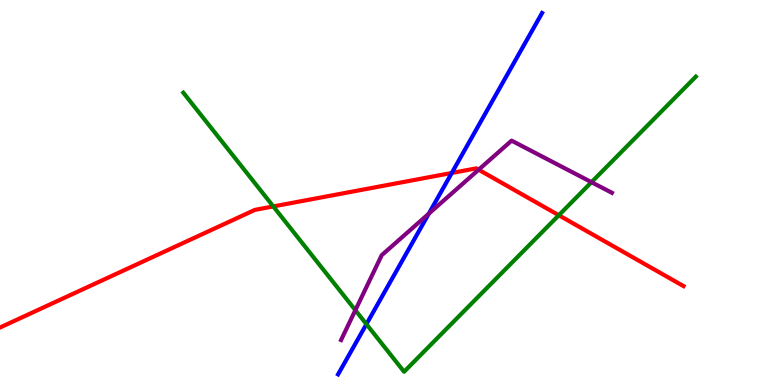[{'lines': ['blue', 'red'], 'intersections': [{'x': 5.83, 'y': 5.51}]}, {'lines': ['green', 'red'], 'intersections': [{'x': 3.53, 'y': 4.64}, {'x': 7.21, 'y': 4.41}]}, {'lines': ['purple', 'red'], 'intersections': [{'x': 6.18, 'y': 5.59}]}, {'lines': ['blue', 'green'], 'intersections': [{'x': 4.73, 'y': 1.58}]}, {'lines': ['blue', 'purple'], 'intersections': [{'x': 5.53, 'y': 4.45}]}, {'lines': ['green', 'purple'], 'intersections': [{'x': 4.59, 'y': 1.94}, {'x': 7.63, 'y': 5.27}]}]